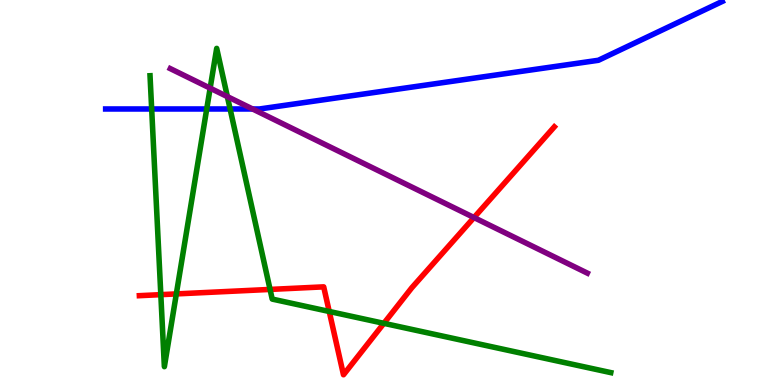[{'lines': ['blue', 'red'], 'intersections': []}, {'lines': ['green', 'red'], 'intersections': [{'x': 2.08, 'y': 2.35}, {'x': 2.28, 'y': 2.37}, {'x': 3.48, 'y': 2.48}, {'x': 4.25, 'y': 1.91}, {'x': 4.95, 'y': 1.6}]}, {'lines': ['purple', 'red'], 'intersections': [{'x': 6.12, 'y': 4.35}]}, {'lines': ['blue', 'green'], 'intersections': [{'x': 1.96, 'y': 7.17}, {'x': 2.67, 'y': 7.17}, {'x': 2.97, 'y': 7.17}]}, {'lines': ['blue', 'purple'], 'intersections': [{'x': 3.26, 'y': 7.17}]}, {'lines': ['green', 'purple'], 'intersections': [{'x': 2.71, 'y': 7.71}, {'x': 2.93, 'y': 7.49}]}]